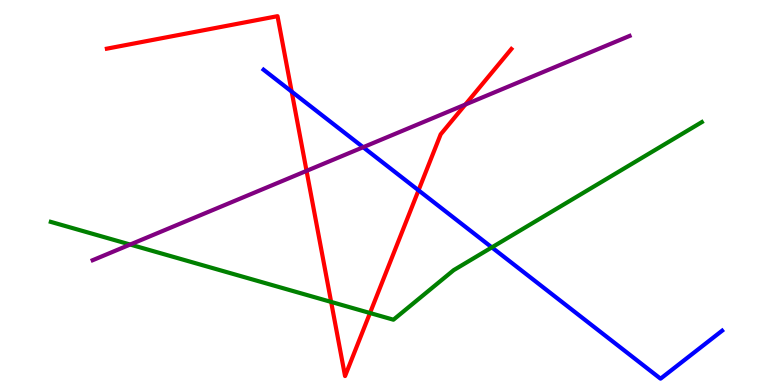[{'lines': ['blue', 'red'], 'intersections': [{'x': 3.76, 'y': 7.62}, {'x': 5.4, 'y': 5.06}]}, {'lines': ['green', 'red'], 'intersections': [{'x': 4.27, 'y': 2.16}, {'x': 4.77, 'y': 1.87}]}, {'lines': ['purple', 'red'], 'intersections': [{'x': 3.96, 'y': 5.56}, {'x': 6.0, 'y': 7.29}]}, {'lines': ['blue', 'green'], 'intersections': [{'x': 6.35, 'y': 3.57}]}, {'lines': ['blue', 'purple'], 'intersections': [{'x': 4.69, 'y': 6.18}]}, {'lines': ['green', 'purple'], 'intersections': [{'x': 1.68, 'y': 3.65}]}]